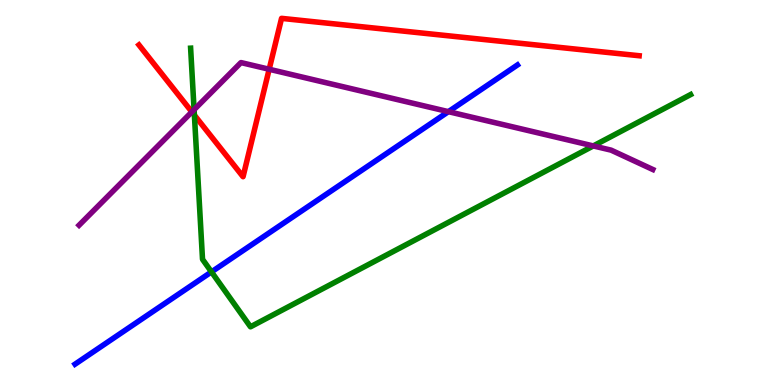[{'lines': ['blue', 'red'], 'intersections': []}, {'lines': ['green', 'red'], 'intersections': [{'x': 2.51, 'y': 7.01}]}, {'lines': ['purple', 'red'], 'intersections': [{'x': 2.48, 'y': 7.09}, {'x': 3.47, 'y': 8.2}]}, {'lines': ['blue', 'green'], 'intersections': [{'x': 2.73, 'y': 2.94}]}, {'lines': ['blue', 'purple'], 'intersections': [{'x': 5.79, 'y': 7.1}]}, {'lines': ['green', 'purple'], 'intersections': [{'x': 2.5, 'y': 7.15}, {'x': 7.66, 'y': 6.21}]}]